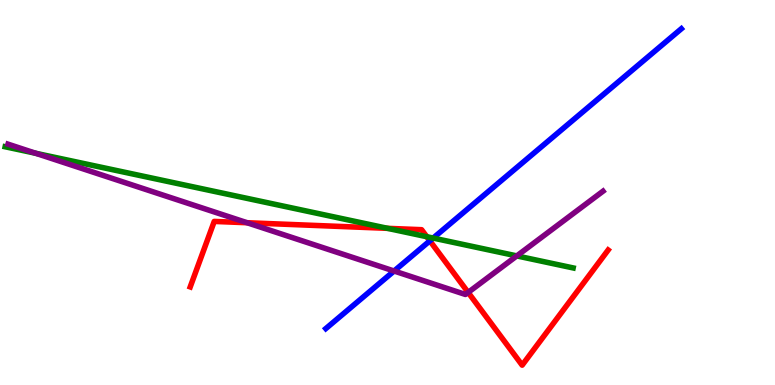[{'lines': ['blue', 'red'], 'intersections': [{'x': 5.55, 'y': 3.74}]}, {'lines': ['green', 'red'], 'intersections': [{'x': 5.0, 'y': 4.07}, {'x': 5.51, 'y': 3.85}]}, {'lines': ['purple', 'red'], 'intersections': [{'x': 3.19, 'y': 4.21}, {'x': 6.04, 'y': 2.4}]}, {'lines': ['blue', 'green'], 'intersections': [{'x': 5.59, 'y': 3.82}]}, {'lines': ['blue', 'purple'], 'intersections': [{'x': 5.08, 'y': 2.96}]}, {'lines': ['green', 'purple'], 'intersections': [{'x': 0.462, 'y': 6.02}, {'x': 6.67, 'y': 3.35}]}]